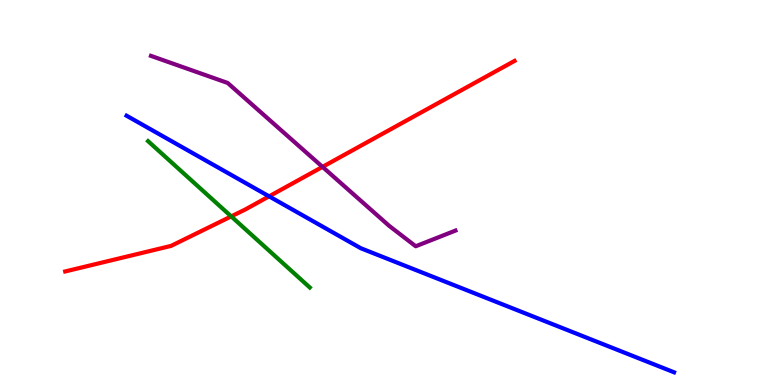[{'lines': ['blue', 'red'], 'intersections': [{'x': 3.47, 'y': 4.9}]}, {'lines': ['green', 'red'], 'intersections': [{'x': 2.98, 'y': 4.38}]}, {'lines': ['purple', 'red'], 'intersections': [{'x': 4.16, 'y': 5.67}]}, {'lines': ['blue', 'green'], 'intersections': []}, {'lines': ['blue', 'purple'], 'intersections': []}, {'lines': ['green', 'purple'], 'intersections': []}]